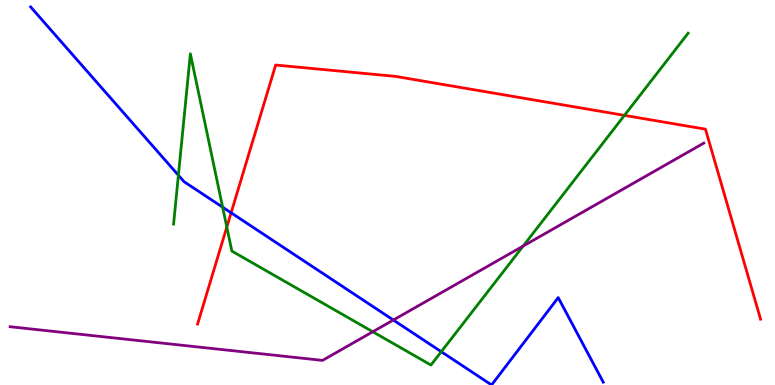[{'lines': ['blue', 'red'], 'intersections': [{'x': 2.98, 'y': 4.47}]}, {'lines': ['green', 'red'], 'intersections': [{'x': 2.93, 'y': 4.1}, {'x': 8.06, 'y': 7.0}]}, {'lines': ['purple', 'red'], 'intersections': []}, {'lines': ['blue', 'green'], 'intersections': [{'x': 2.3, 'y': 5.45}, {'x': 2.87, 'y': 4.62}, {'x': 5.69, 'y': 0.865}]}, {'lines': ['blue', 'purple'], 'intersections': [{'x': 5.08, 'y': 1.69}]}, {'lines': ['green', 'purple'], 'intersections': [{'x': 4.81, 'y': 1.38}, {'x': 6.75, 'y': 3.61}]}]